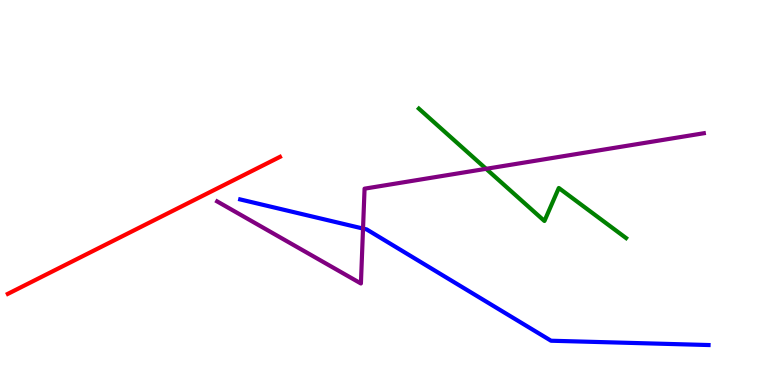[{'lines': ['blue', 'red'], 'intersections': []}, {'lines': ['green', 'red'], 'intersections': []}, {'lines': ['purple', 'red'], 'intersections': []}, {'lines': ['blue', 'green'], 'intersections': []}, {'lines': ['blue', 'purple'], 'intersections': [{'x': 4.68, 'y': 4.06}]}, {'lines': ['green', 'purple'], 'intersections': [{'x': 6.27, 'y': 5.62}]}]